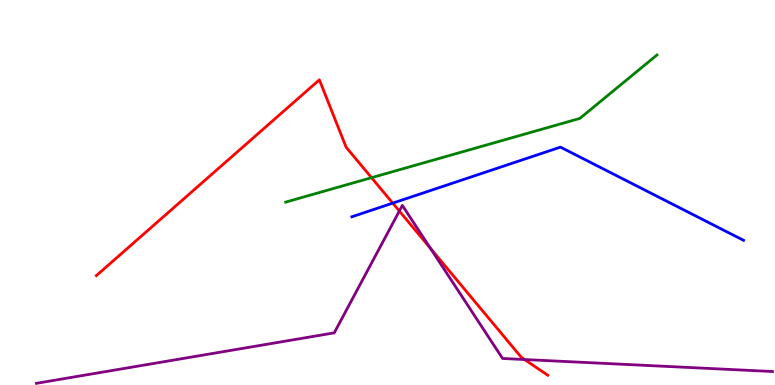[{'lines': ['blue', 'red'], 'intersections': [{'x': 5.07, 'y': 4.72}]}, {'lines': ['green', 'red'], 'intersections': [{'x': 4.79, 'y': 5.38}]}, {'lines': ['purple', 'red'], 'intersections': [{'x': 5.15, 'y': 4.52}, {'x': 5.56, 'y': 3.55}, {'x': 6.77, 'y': 0.661}]}, {'lines': ['blue', 'green'], 'intersections': []}, {'lines': ['blue', 'purple'], 'intersections': []}, {'lines': ['green', 'purple'], 'intersections': []}]